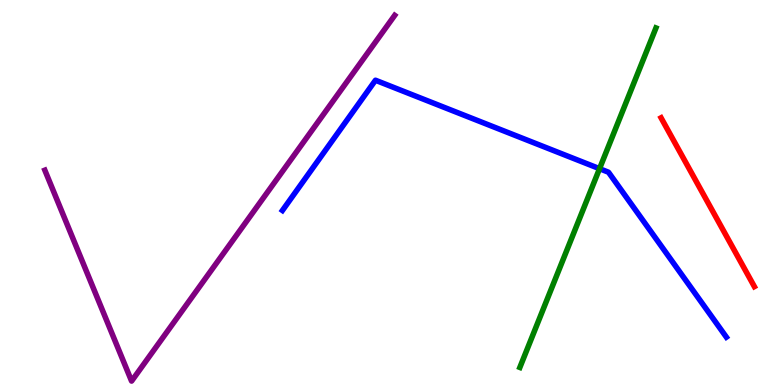[{'lines': ['blue', 'red'], 'intersections': []}, {'lines': ['green', 'red'], 'intersections': []}, {'lines': ['purple', 'red'], 'intersections': []}, {'lines': ['blue', 'green'], 'intersections': [{'x': 7.74, 'y': 5.62}]}, {'lines': ['blue', 'purple'], 'intersections': []}, {'lines': ['green', 'purple'], 'intersections': []}]